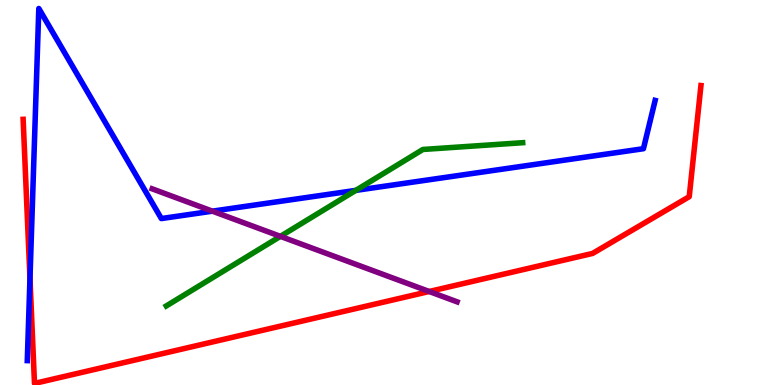[{'lines': ['blue', 'red'], 'intersections': [{'x': 0.387, 'y': 2.77}]}, {'lines': ['green', 'red'], 'intersections': []}, {'lines': ['purple', 'red'], 'intersections': [{'x': 5.54, 'y': 2.43}]}, {'lines': ['blue', 'green'], 'intersections': [{'x': 4.59, 'y': 5.05}]}, {'lines': ['blue', 'purple'], 'intersections': [{'x': 2.74, 'y': 4.52}]}, {'lines': ['green', 'purple'], 'intersections': [{'x': 3.62, 'y': 3.86}]}]